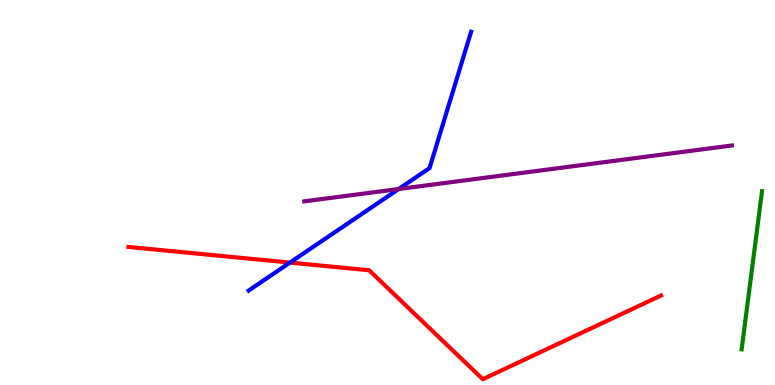[{'lines': ['blue', 'red'], 'intersections': [{'x': 3.74, 'y': 3.18}]}, {'lines': ['green', 'red'], 'intersections': []}, {'lines': ['purple', 'red'], 'intersections': []}, {'lines': ['blue', 'green'], 'intersections': []}, {'lines': ['blue', 'purple'], 'intersections': [{'x': 5.14, 'y': 5.09}]}, {'lines': ['green', 'purple'], 'intersections': []}]